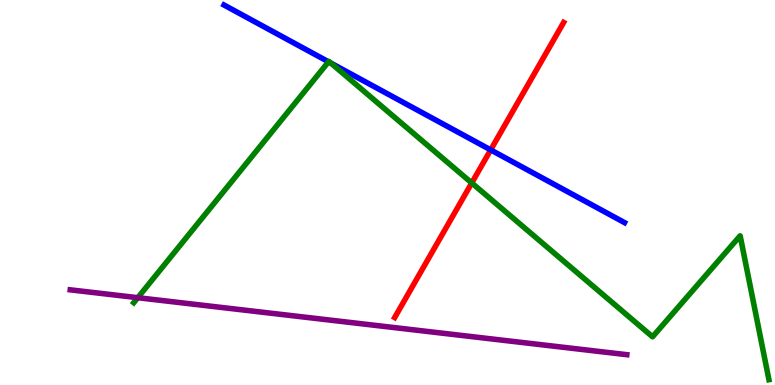[{'lines': ['blue', 'red'], 'intersections': [{'x': 6.33, 'y': 6.11}]}, {'lines': ['green', 'red'], 'intersections': [{'x': 6.09, 'y': 5.25}]}, {'lines': ['purple', 'red'], 'intersections': []}, {'lines': ['blue', 'green'], 'intersections': [{'x': 4.24, 'y': 8.4}, {'x': 4.27, 'y': 8.36}]}, {'lines': ['blue', 'purple'], 'intersections': []}, {'lines': ['green', 'purple'], 'intersections': [{'x': 1.78, 'y': 2.27}]}]